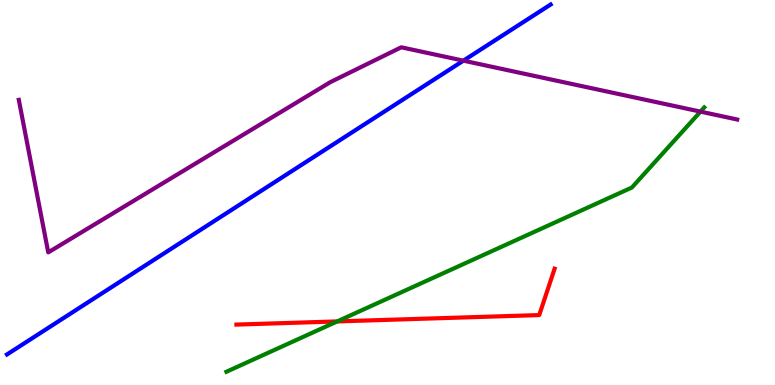[{'lines': ['blue', 'red'], 'intersections': []}, {'lines': ['green', 'red'], 'intersections': [{'x': 4.35, 'y': 1.65}]}, {'lines': ['purple', 'red'], 'intersections': []}, {'lines': ['blue', 'green'], 'intersections': []}, {'lines': ['blue', 'purple'], 'intersections': [{'x': 5.98, 'y': 8.42}]}, {'lines': ['green', 'purple'], 'intersections': [{'x': 9.04, 'y': 7.1}]}]